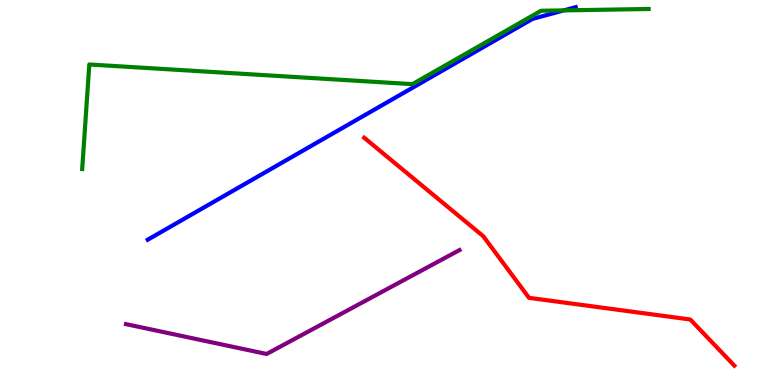[{'lines': ['blue', 'red'], 'intersections': []}, {'lines': ['green', 'red'], 'intersections': []}, {'lines': ['purple', 'red'], 'intersections': []}, {'lines': ['blue', 'green'], 'intersections': [{'x': 7.27, 'y': 9.73}]}, {'lines': ['blue', 'purple'], 'intersections': []}, {'lines': ['green', 'purple'], 'intersections': []}]